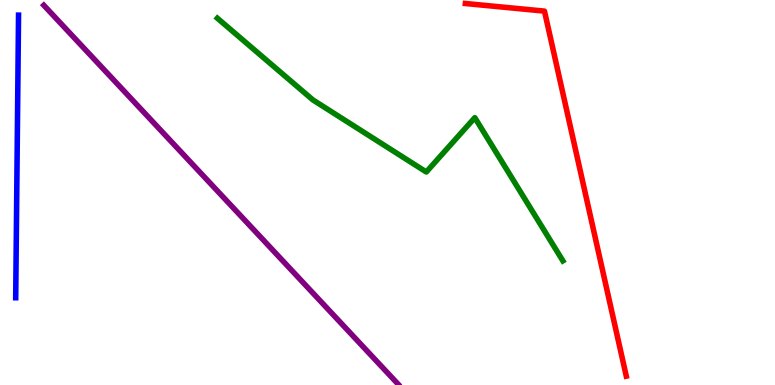[{'lines': ['blue', 'red'], 'intersections': []}, {'lines': ['green', 'red'], 'intersections': []}, {'lines': ['purple', 'red'], 'intersections': []}, {'lines': ['blue', 'green'], 'intersections': []}, {'lines': ['blue', 'purple'], 'intersections': []}, {'lines': ['green', 'purple'], 'intersections': []}]